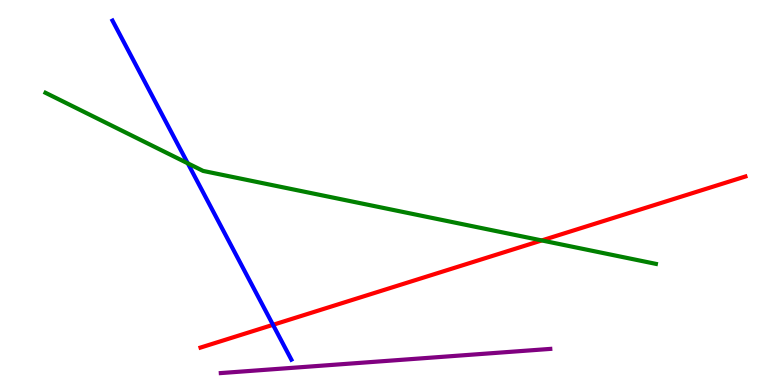[{'lines': ['blue', 'red'], 'intersections': [{'x': 3.52, 'y': 1.56}]}, {'lines': ['green', 'red'], 'intersections': [{'x': 6.99, 'y': 3.75}]}, {'lines': ['purple', 'red'], 'intersections': []}, {'lines': ['blue', 'green'], 'intersections': [{'x': 2.42, 'y': 5.76}]}, {'lines': ['blue', 'purple'], 'intersections': []}, {'lines': ['green', 'purple'], 'intersections': []}]